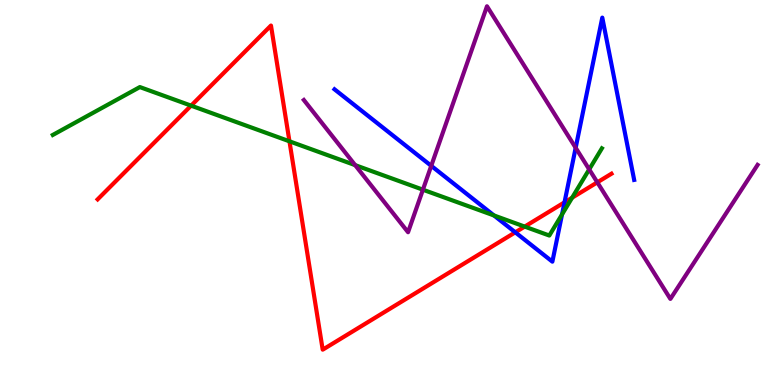[{'lines': ['blue', 'red'], 'intersections': [{'x': 6.65, 'y': 3.97}, {'x': 7.28, 'y': 4.74}]}, {'lines': ['green', 'red'], 'intersections': [{'x': 2.47, 'y': 7.26}, {'x': 3.73, 'y': 6.33}, {'x': 6.77, 'y': 4.11}, {'x': 7.38, 'y': 4.87}]}, {'lines': ['purple', 'red'], 'intersections': [{'x': 7.71, 'y': 5.26}]}, {'lines': ['blue', 'green'], 'intersections': [{'x': 6.37, 'y': 4.4}, {'x': 7.25, 'y': 4.43}]}, {'lines': ['blue', 'purple'], 'intersections': [{'x': 5.56, 'y': 5.69}, {'x': 7.43, 'y': 6.16}]}, {'lines': ['green', 'purple'], 'intersections': [{'x': 4.58, 'y': 5.71}, {'x': 5.46, 'y': 5.07}, {'x': 7.6, 'y': 5.6}]}]